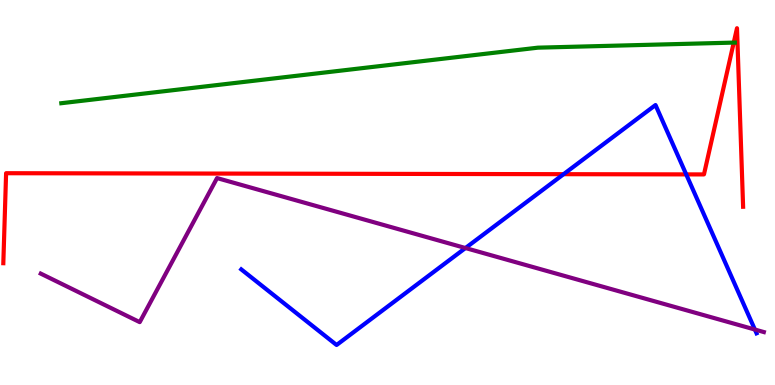[{'lines': ['blue', 'red'], 'intersections': [{'x': 7.27, 'y': 5.48}, {'x': 8.85, 'y': 5.47}]}, {'lines': ['green', 'red'], 'intersections': [{'x': 9.47, 'y': 8.89}]}, {'lines': ['purple', 'red'], 'intersections': []}, {'lines': ['blue', 'green'], 'intersections': []}, {'lines': ['blue', 'purple'], 'intersections': [{'x': 6.01, 'y': 3.56}, {'x': 9.74, 'y': 1.44}]}, {'lines': ['green', 'purple'], 'intersections': []}]